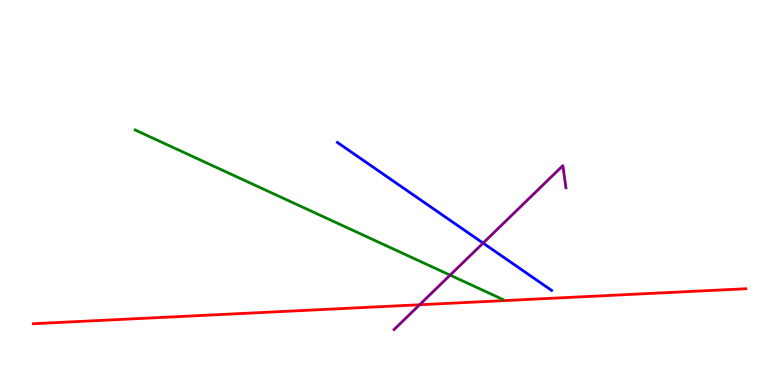[{'lines': ['blue', 'red'], 'intersections': []}, {'lines': ['green', 'red'], 'intersections': []}, {'lines': ['purple', 'red'], 'intersections': [{'x': 5.41, 'y': 2.08}]}, {'lines': ['blue', 'green'], 'intersections': []}, {'lines': ['blue', 'purple'], 'intersections': [{'x': 6.23, 'y': 3.69}]}, {'lines': ['green', 'purple'], 'intersections': [{'x': 5.81, 'y': 2.85}]}]